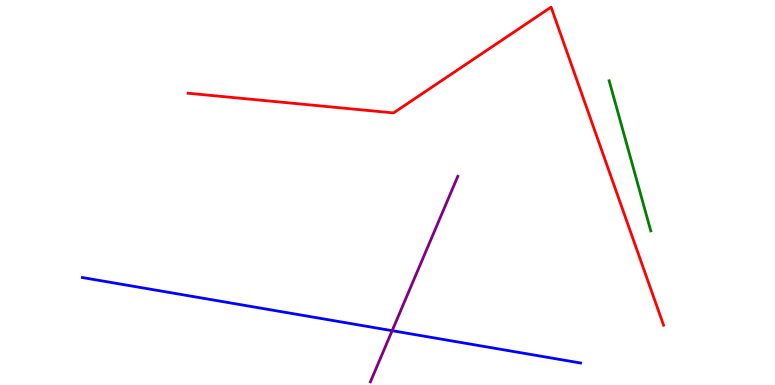[{'lines': ['blue', 'red'], 'intersections': []}, {'lines': ['green', 'red'], 'intersections': []}, {'lines': ['purple', 'red'], 'intersections': []}, {'lines': ['blue', 'green'], 'intersections': []}, {'lines': ['blue', 'purple'], 'intersections': [{'x': 5.06, 'y': 1.41}]}, {'lines': ['green', 'purple'], 'intersections': []}]